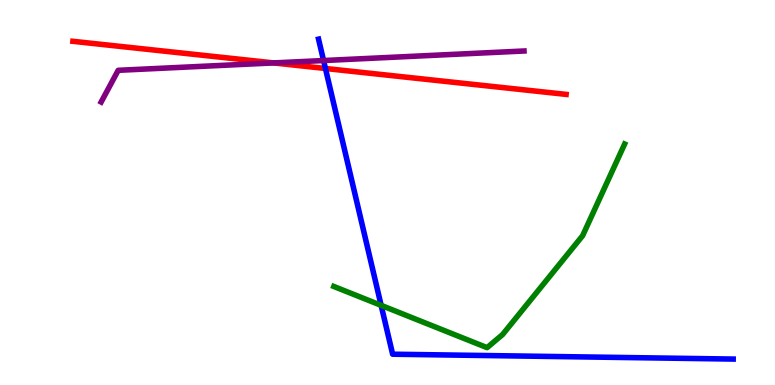[{'lines': ['blue', 'red'], 'intersections': [{'x': 4.2, 'y': 8.22}]}, {'lines': ['green', 'red'], 'intersections': []}, {'lines': ['purple', 'red'], 'intersections': [{'x': 3.53, 'y': 8.37}]}, {'lines': ['blue', 'green'], 'intersections': [{'x': 4.92, 'y': 2.07}]}, {'lines': ['blue', 'purple'], 'intersections': [{'x': 4.18, 'y': 8.43}]}, {'lines': ['green', 'purple'], 'intersections': []}]